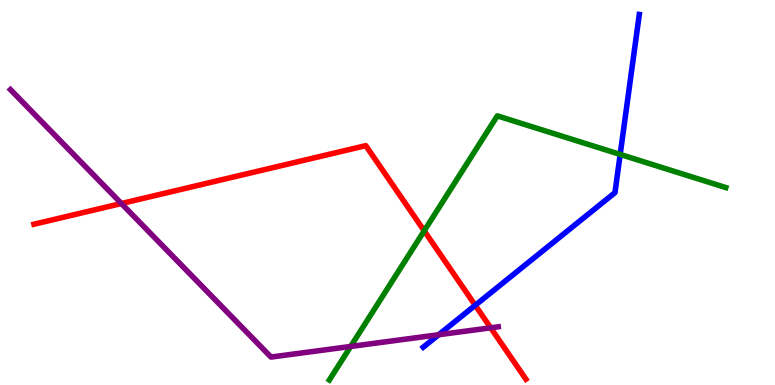[{'lines': ['blue', 'red'], 'intersections': [{'x': 6.13, 'y': 2.07}]}, {'lines': ['green', 'red'], 'intersections': [{'x': 5.47, 'y': 4.0}]}, {'lines': ['purple', 'red'], 'intersections': [{'x': 1.57, 'y': 4.71}, {'x': 6.33, 'y': 1.49}]}, {'lines': ['blue', 'green'], 'intersections': [{'x': 8.0, 'y': 5.99}]}, {'lines': ['blue', 'purple'], 'intersections': [{'x': 5.66, 'y': 1.31}]}, {'lines': ['green', 'purple'], 'intersections': [{'x': 4.52, 'y': 1.0}]}]